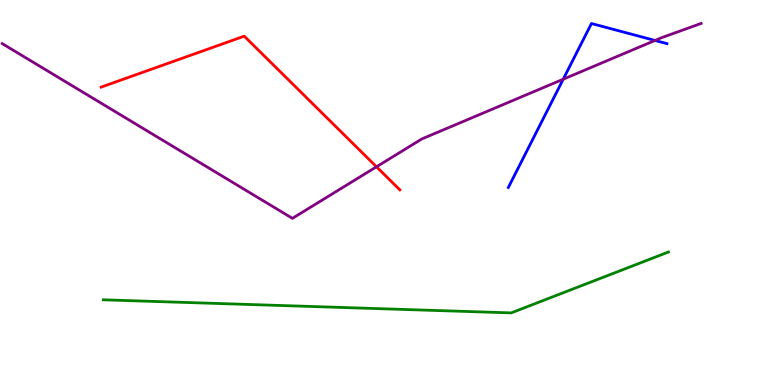[{'lines': ['blue', 'red'], 'intersections': []}, {'lines': ['green', 'red'], 'intersections': []}, {'lines': ['purple', 'red'], 'intersections': [{'x': 4.86, 'y': 5.67}]}, {'lines': ['blue', 'green'], 'intersections': []}, {'lines': ['blue', 'purple'], 'intersections': [{'x': 7.27, 'y': 7.94}, {'x': 8.45, 'y': 8.95}]}, {'lines': ['green', 'purple'], 'intersections': []}]